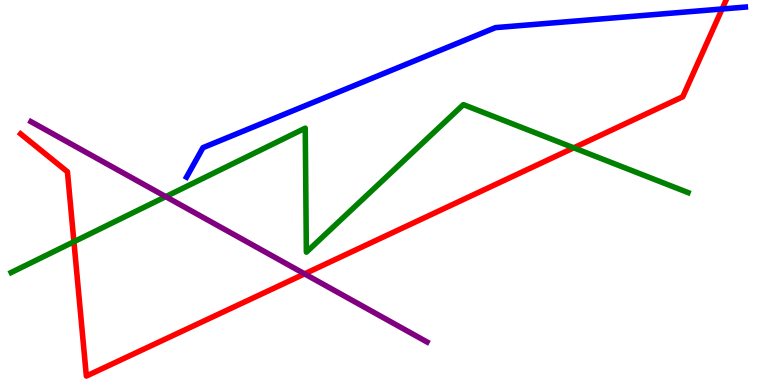[{'lines': ['blue', 'red'], 'intersections': [{'x': 9.32, 'y': 9.77}]}, {'lines': ['green', 'red'], 'intersections': [{'x': 0.954, 'y': 3.72}, {'x': 7.4, 'y': 6.16}]}, {'lines': ['purple', 'red'], 'intersections': [{'x': 3.93, 'y': 2.89}]}, {'lines': ['blue', 'green'], 'intersections': []}, {'lines': ['blue', 'purple'], 'intersections': []}, {'lines': ['green', 'purple'], 'intersections': [{'x': 2.14, 'y': 4.89}]}]